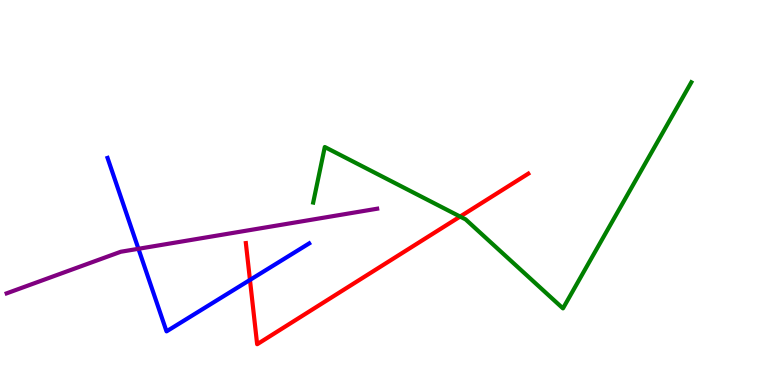[{'lines': ['blue', 'red'], 'intersections': [{'x': 3.23, 'y': 2.73}]}, {'lines': ['green', 'red'], 'intersections': [{'x': 5.94, 'y': 4.37}]}, {'lines': ['purple', 'red'], 'intersections': []}, {'lines': ['blue', 'green'], 'intersections': []}, {'lines': ['blue', 'purple'], 'intersections': [{'x': 1.79, 'y': 3.54}]}, {'lines': ['green', 'purple'], 'intersections': []}]